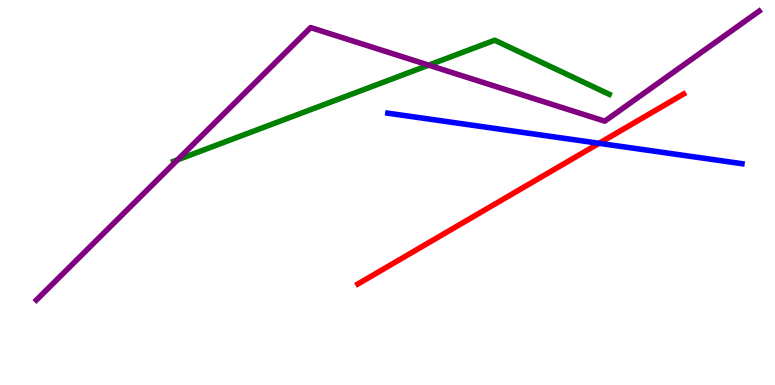[{'lines': ['blue', 'red'], 'intersections': [{'x': 7.73, 'y': 6.28}]}, {'lines': ['green', 'red'], 'intersections': []}, {'lines': ['purple', 'red'], 'intersections': []}, {'lines': ['blue', 'green'], 'intersections': []}, {'lines': ['blue', 'purple'], 'intersections': []}, {'lines': ['green', 'purple'], 'intersections': [{'x': 2.29, 'y': 5.85}, {'x': 5.53, 'y': 8.31}]}]